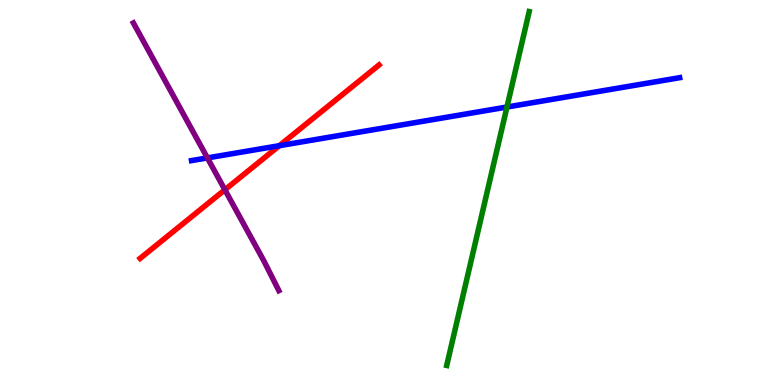[{'lines': ['blue', 'red'], 'intersections': [{'x': 3.6, 'y': 6.22}]}, {'lines': ['green', 'red'], 'intersections': []}, {'lines': ['purple', 'red'], 'intersections': [{'x': 2.9, 'y': 5.07}]}, {'lines': ['blue', 'green'], 'intersections': [{'x': 6.54, 'y': 7.22}]}, {'lines': ['blue', 'purple'], 'intersections': [{'x': 2.68, 'y': 5.9}]}, {'lines': ['green', 'purple'], 'intersections': []}]